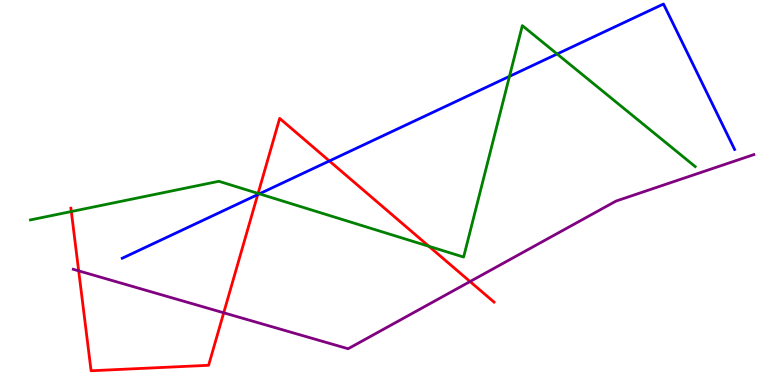[{'lines': ['blue', 'red'], 'intersections': [{'x': 3.33, 'y': 4.95}, {'x': 4.25, 'y': 5.82}]}, {'lines': ['green', 'red'], 'intersections': [{'x': 0.92, 'y': 4.51}, {'x': 3.33, 'y': 4.98}, {'x': 5.53, 'y': 3.6}]}, {'lines': ['purple', 'red'], 'intersections': [{'x': 1.02, 'y': 2.96}, {'x': 2.89, 'y': 1.88}, {'x': 6.07, 'y': 2.69}]}, {'lines': ['blue', 'green'], 'intersections': [{'x': 3.35, 'y': 4.97}, {'x': 6.57, 'y': 8.02}, {'x': 7.19, 'y': 8.6}]}, {'lines': ['blue', 'purple'], 'intersections': []}, {'lines': ['green', 'purple'], 'intersections': []}]